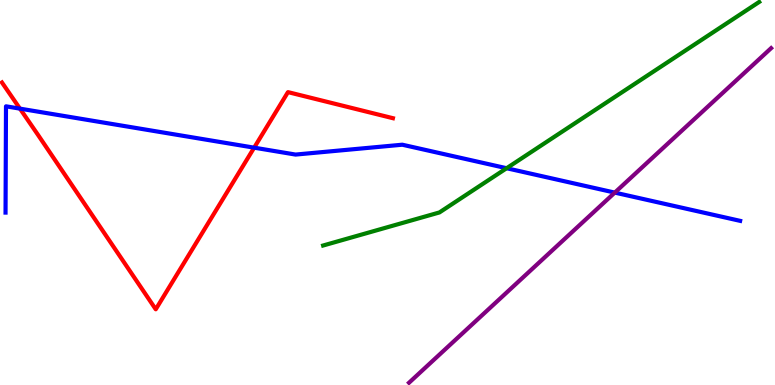[{'lines': ['blue', 'red'], 'intersections': [{'x': 0.257, 'y': 7.18}, {'x': 3.28, 'y': 6.16}]}, {'lines': ['green', 'red'], 'intersections': []}, {'lines': ['purple', 'red'], 'intersections': []}, {'lines': ['blue', 'green'], 'intersections': [{'x': 6.54, 'y': 5.63}]}, {'lines': ['blue', 'purple'], 'intersections': [{'x': 7.93, 'y': 5.0}]}, {'lines': ['green', 'purple'], 'intersections': []}]